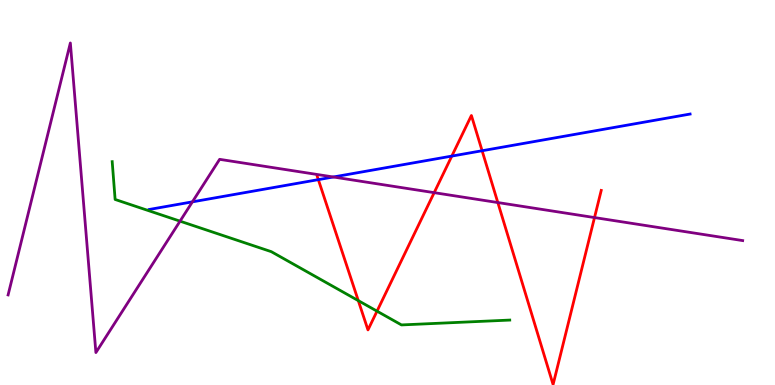[{'lines': ['blue', 'red'], 'intersections': [{'x': 4.11, 'y': 5.33}, {'x': 5.83, 'y': 5.95}, {'x': 6.22, 'y': 6.08}]}, {'lines': ['green', 'red'], 'intersections': [{'x': 4.62, 'y': 2.19}, {'x': 4.86, 'y': 1.92}]}, {'lines': ['purple', 'red'], 'intersections': [{'x': 5.6, 'y': 5.0}, {'x': 6.42, 'y': 4.74}, {'x': 7.67, 'y': 4.35}]}, {'lines': ['blue', 'green'], 'intersections': []}, {'lines': ['blue', 'purple'], 'intersections': [{'x': 2.48, 'y': 4.76}, {'x': 4.3, 'y': 5.4}]}, {'lines': ['green', 'purple'], 'intersections': [{'x': 2.32, 'y': 4.26}]}]